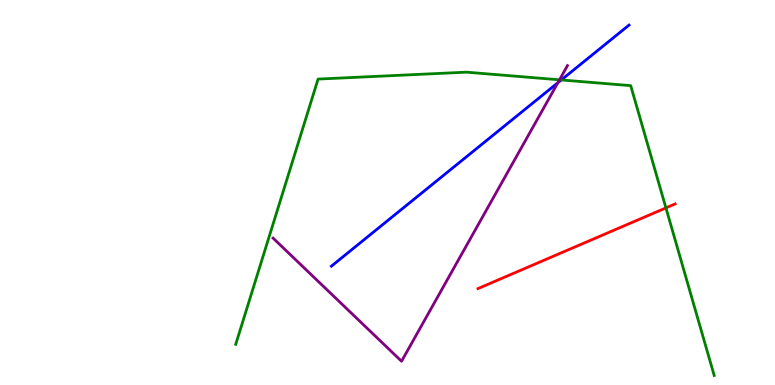[{'lines': ['blue', 'red'], 'intersections': []}, {'lines': ['green', 'red'], 'intersections': [{'x': 8.59, 'y': 4.6}]}, {'lines': ['purple', 'red'], 'intersections': []}, {'lines': ['blue', 'green'], 'intersections': [{'x': 7.24, 'y': 7.92}]}, {'lines': ['blue', 'purple'], 'intersections': [{'x': 7.2, 'y': 7.85}]}, {'lines': ['green', 'purple'], 'intersections': [{'x': 7.22, 'y': 7.93}]}]